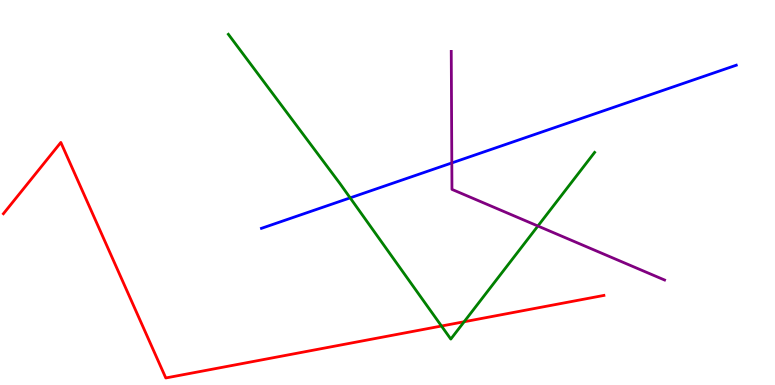[{'lines': ['blue', 'red'], 'intersections': []}, {'lines': ['green', 'red'], 'intersections': [{'x': 5.7, 'y': 1.53}, {'x': 5.99, 'y': 1.64}]}, {'lines': ['purple', 'red'], 'intersections': []}, {'lines': ['blue', 'green'], 'intersections': [{'x': 4.52, 'y': 4.86}]}, {'lines': ['blue', 'purple'], 'intersections': [{'x': 5.83, 'y': 5.77}]}, {'lines': ['green', 'purple'], 'intersections': [{'x': 6.94, 'y': 4.13}]}]